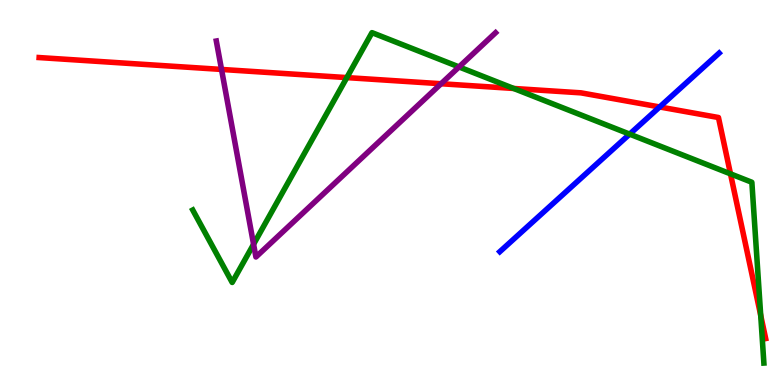[{'lines': ['blue', 'red'], 'intersections': [{'x': 8.51, 'y': 7.22}]}, {'lines': ['green', 'red'], 'intersections': [{'x': 4.48, 'y': 7.98}, {'x': 6.63, 'y': 7.7}, {'x': 9.43, 'y': 5.48}, {'x': 9.82, 'y': 1.81}]}, {'lines': ['purple', 'red'], 'intersections': [{'x': 2.86, 'y': 8.2}, {'x': 5.69, 'y': 7.83}]}, {'lines': ['blue', 'green'], 'intersections': [{'x': 8.12, 'y': 6.52}]}, {'lines': ['blue', 'purple'], 'intersections': []}, {'lines': ['green', 'purple'], 'intersections': [{'x': 3.27, 'y': 3.66}, {'x': 5.92, 'y': 8.26}]}]